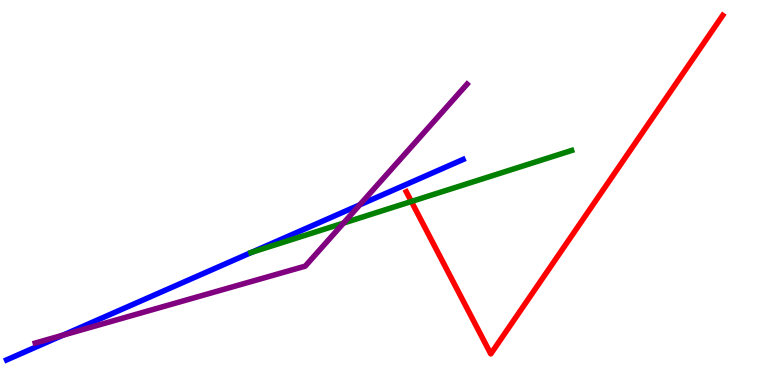[{'lines': ['blue', 'red'], 'intersections': []}, {'lines': ['green', 'red'], 'intersections': [{'x': 5.31, 'y': 4.77}]}, {'lines': ['purple', 'red'], 'intersections': []}, {'lines': ['blue', 'green'], 'intersections': [{'x': 3.25, 'y': 3.45}]}, {'lines': ['blue', 'purple'], 'intersections': [{'x': 0.812, 'y': 1.29}, {'x': 4.64, 'y': 4.68}]}, {'lines': ['green', 'purple'], 'intersections': [{'x': 4.43, 'y': 4.21}]}]